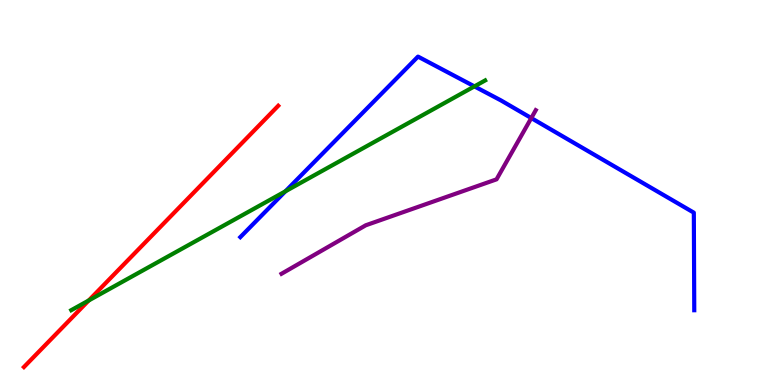[{'lines': ['blue', 'red'], 'intersections': []}, {'lines': ['green', 'red'], 'intersections': [{'x': 1.14, 'y': 2.2}]}, {'lines': ['purple', 'red'], 'intersections': []}, {'lines': ['blue', 'green'], 'intersections': [{'x': 3.68, 'y': 5.03}, {'x': 6.12, 'y': 7.76}]}, {'lines': ['blue', 'purple'], 'intersections': [{'x': 6.86, 'y': 6.93}]}, {'lines': ['green', 'purple'], 'intersections': []}]